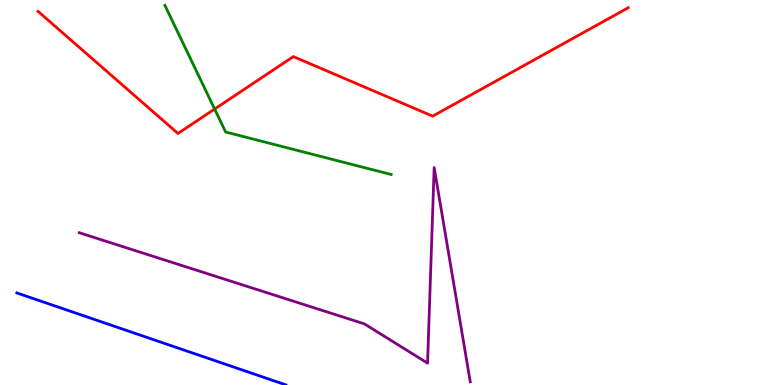[{'lines': ['blue', 'red'], 'intersections': []}, {'lines': ['green', 'red'], 'intersections': [{'x': 2.77, 'y': 7.17}]}, {'lines': ['purple', 'red'], 'intersections': []}, {'lines': ['blue', 'green'], 'intersections': []}, {'lines': ['blue', 'purple'], 'intersections': []}, {'lines': ['green', 'purple'], 'intersections': []}]